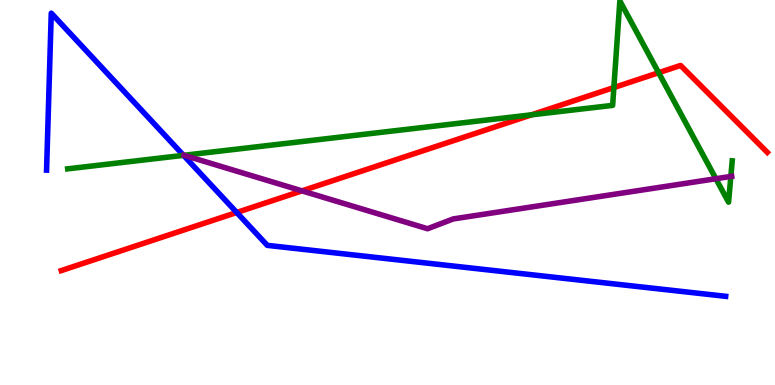[{'lines': ['blue', 'red'], 'intersections': [{'x': 3.05, 'y': 4.48}]}, {'lines': ['green', 'red'], 'intersections': [{'x': 6.86, 'y': 7.02}, {'x': 7.92, 'y': 7.73}, {'x': 8.5, 'y': 8.11}]}, {'lines': ['purple', 'red'], 'intersections': [{'x': 3.9, 'y': 5.04}]}, {'lines': ['blue', 'green'], 'intersections': [{'x': 2.37, 'y': 5.97}]}, {'lines': ['blue', 'purple'], 'intersections': []}, {'lines': ['green', 'purple'], 'intersections': [{'x': 9.24, 'y': 5.36}, {'x': 9.43, 'y': 5.42}]}]